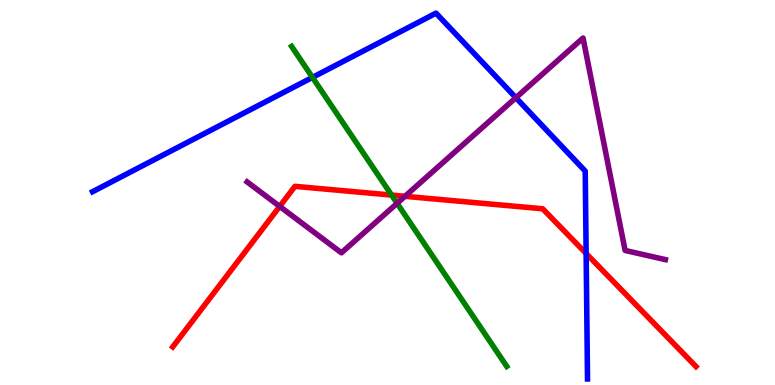[{'lines': ['blue', 'red'], 'intersections': [{'x': 7.56, 'y': 3.42}]}, {'lines': ['green', 'red'], 'intersections': [{'x': 5.05, 'y': 4.93}]}, {'lines': ['purple', 'red'], 'intersections': [{'x': 3.61, 'y': 4.64}, {'x': 5.23, 'y': 4.9}]}, {'lines': ['blue', 'green'], 'intersections': [{'x': 4.03, 'y': 7.99}]}, {'lines': ['blue', 'purple'], 'intersections': [{'x': 6.66, 'y': 7.46}]}, {'lines': ['green', 'purple'], 'intersections': [{'x': 5.12, 'y': 4.72}]}]